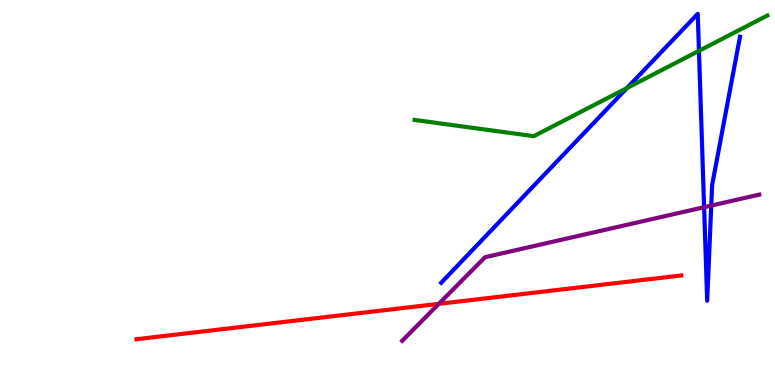[{'lines': ['blue', 'red'], 'intersections': []}, {'lines': ['green', 'red'], 'intersections': []}, {'lines': ['purple', 'red'], 'intersections': [{'x': 5.66, 'y': 2.11}]}, {'lines': ['blue', 'green'], 'intersections': [{'x': 8.09, 'y': 7.71}, {'x': 9.02, 'y': 8.68}]}, {'lines': ['blue', 'purple'], 'intersections': [{'x': 9.09, 'y': 4.62}, {'x': 9.18, 'y': 4.66}]}, {'lines': ['green', 'purple'], 'intersections': []}]